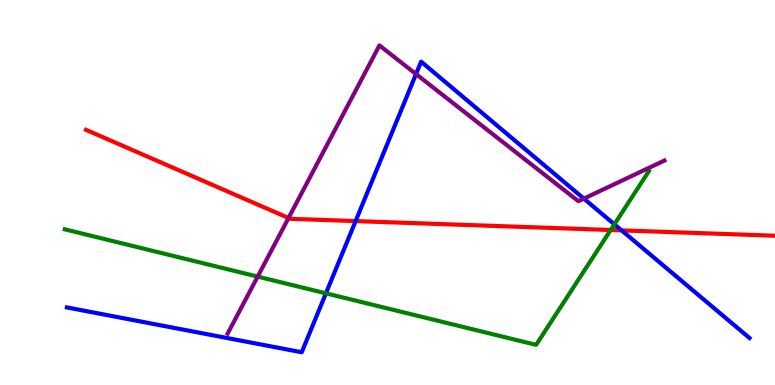[{'lines': ['blue', 'red'], 'intersections': [{'x': 4.59, 'y': 4.26}, {'x': 8.02, 'y': 4.02}]}, {'lines': ['green', 'red'], 'intersections': [{'x': 7.88, 'y': 4.03}]}, {'lines': ['purple', 'red'], 'intersections': [{'x': 3.72, 'y': 4.34}]}, {'lines': ['blue', 'green'], 'intersections': [{'x': 4.21, 'y': 2.38}, {'x': 7.93, 'y': 4.17}]}, {'lines': ['blue', 'purple'], 'intersections': [{'x': 5.37, 'y': 8.08}, {'x': 7.53, 'y': 4.84}]}, {'lines': ['green', 'purple'], 'intersections': [{'x': 3.32, 'y': 2.82}]}]